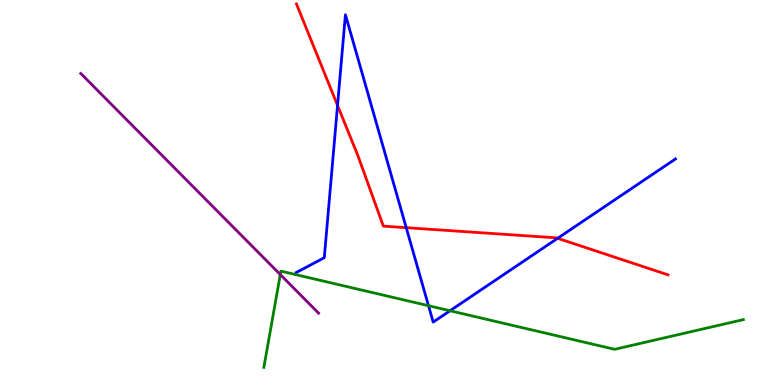[{'lines': ['blue', 'red'], 'intersections': [{'x': 4.36, 'y': 7.26}, {'x': 5.24, 'y': 4.09}, {'x': 7.2, 'y': 3.81}]}, {'lines': ['green', 'red'], 'intersections': []}, {'lines': ['purple', 'red'], 'intersections': []}, {'lines': ['blue', 'green'], 'intersections': [{'x': 5.53, 'y': 2.06}, {'x': 5.81, 'y': 1.93}]}, {'lines': ['blue', 'purple'], 'intersections': []}, {'lines': ['green', 'purple'], 'intersections': [{'x': 3.62, 'y': 2.87}]}]